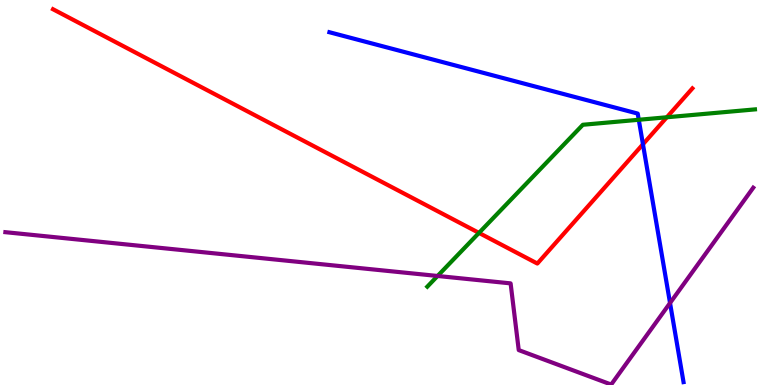[{'lines': ['blue', 'red'], 'intersections': [{'x': 8.3, 'y': 6.25}]}, {'lines': ['green', 'red'], 'intersections': [{'x': 6.18, 'y': 3.95}, {'x': 8.6, 'y': 6.95}]}, {'lines': ['purple', 'red'], 'intersections': []}, {'lines': ['blue', 'green'], 'intersections': [{'x': 8.24, 'y': 6.89}]}, {'lines': ['blue', 'purple'], 'intersections': [{'x': 8.65, 'y': 2.13}]}, {'lines': ['green', 'purple'], 'intersections': [{'x': 5.65, 'y': 2.83}]}]